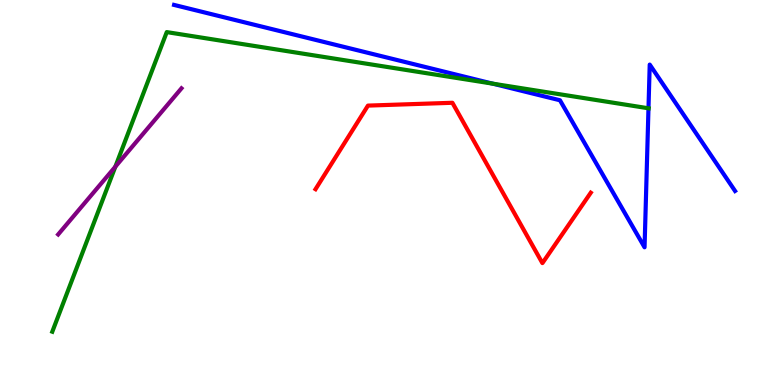[{'lines': ['blue', 'red'], 'intersections': []}, {'lines': ['green', 'red'], 'intersections': []}, {'lines': ['purple', 'red'], 'intersections': []}, {'lines': ['blue', 'green'], 'intersections': [{'x': 6.36, 'y': 7.83}, {'x': 8.37, 'y': 7.19}]}, {'lines': ['blue', 'purple'], 'intersections': []}, {'lines': ['green', 'purple'], 'intersections': [{'x': 1.49, 'y': 5.67}]}]